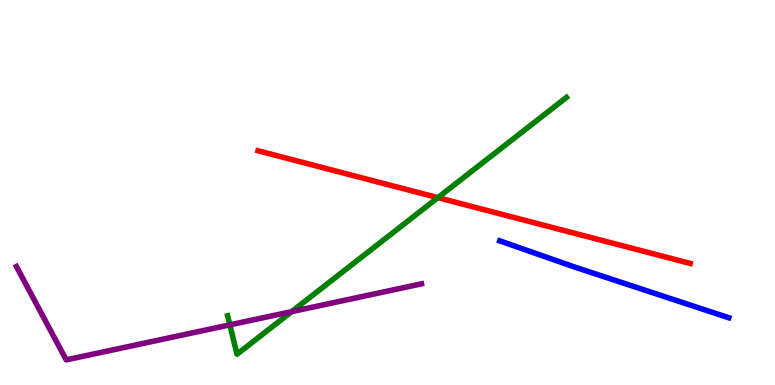[{'lines': ['blue', 'red'], 'intersections': []}, {'lines': ['green', 'red'], 'intersections': [{'x': 5.65, 'y': 4.87}]}, {'lines': ['purple', 'red'], 'intersections': []}, {'lines': ['blue', 'green'], 'intersections': []}, {'lines': ['blue', 'purple'], 'intersections': []}, {'lines': ['green', 'purple'], 'intersections': [{'x': 2.97, 'y': 1.56}, {'x': 3.76, 'y': 1.91}]}]